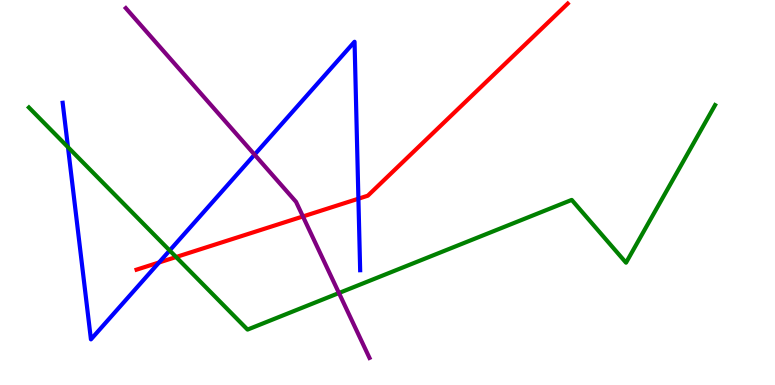[{'lines': ['blue', 'red'], 'intersections': [{'x': 2.05, 'y': 3.18}, {'x': 4.62, 'y': 4.84}]}, {'lines': ['green', 'red'], 'intersections': [{'x': 2.27, 'y': 3.32}]}, {'lines': ['purple', 'red'], 'intersections': [{'x': 3.91, 'y': 4.38}]}, {'lines': ['blue', 'green'], 'intersections': [{'x': 0.877, 'y': 6.18}, {'x': 2.19, 'y': 3.49}]}, {'lines': ['blue', 'purple'], 'intersections': [{'x': 3.28, 'y': 5.98}]}, {'lines': ['green', 'purple'], 'intersections': [{'x': 4.37, 'y': 2.39}]}]